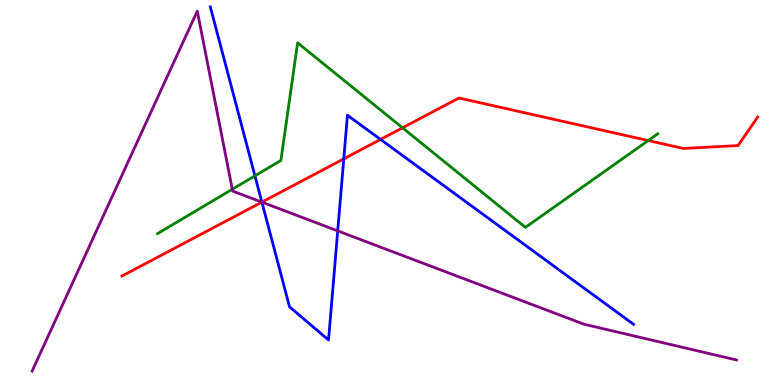[{'lines': ['blue', 'red'], 'intersections': [{'x': 3.38, 'y': 4.75}, {'x': 4.44, 'y': 5.87}, {'x': 4.91, 'y': 6.38}]}, {'lines': ['green', 'red'], 'intersections': [{'x': 5.19, 'y': 6.68}, {'x': 8.36, 'y': 6.35}]}, {'lines': ['purple', 'red'], 'intersections': [{'x': 3.38, 'y': 4.75}]}, {'lines': ['blue', 'green'], 'intersections': [{'x': 3.29, 'y': 5.43}]}, {'lines': ['blue', 'purple'], 'intersections': [{'x': 3.38, 'y': 4.75}, {'x': 4.36, 'y': 4.0}]}, {'lines': ['green', 'purple'], 'intersections': [{'x': 3.0, 'y': 5.08}]}]